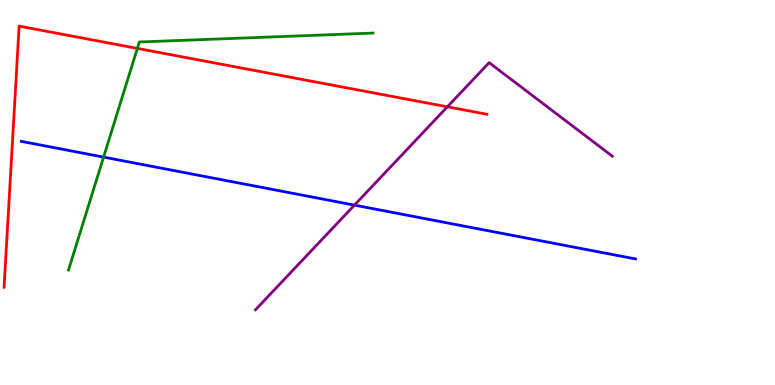[{'lines': ['blue', 'red'], 'intersections': []}, {'lines': ['green', 'red'], 'intersections': [{'x': 1.77, 'y': 8.74}]}, {'lines': ['purple', 'red'], 'intersections': [{'x': 5.77, 'y': 7.23}]}, {'lines': ['blue', 'green'], 'intersections': [{'x': 1.34, 'y': 5.92}]}, {'lines': ['blue', 'purple'], 'intersections': [{'x': 4.57, 'y': 4.67}]}, {'lines': ['green', 'purple'], 'intersections': []}]